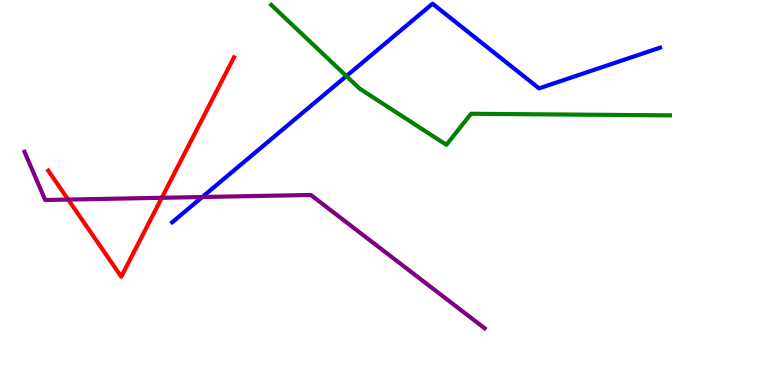[{'lines': ['blue', 'red'], 'intersections': []}, {'lines': ['green', 'red'], 'intersections': []}, {'lines': ['purple', 'red'], 'intersections': [{'x': 0.88, 'y': 4.82}, {'x': 2.09, 'y': 4.86}]}, {'lines': ['blue', 'green'], 'intersections': [{'x': 4.47, 'y': 8.02}]}, {'lines': ['blue', 'purple'], 'intersections': [{'x': 2.61, 'y': 4.88}]}, {'lines': ['green', 'purple'], 'intersections': []}]